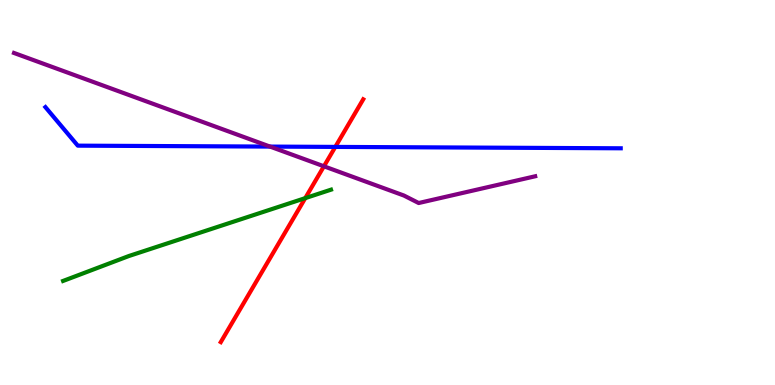[{'lines': ['blue', 'red'], 'intersections': [{'x': 4.33, 'y': 6.18}]}, {'lines': ['green', 'red'], 'intersections': [{'x': 3.94, 'y': 4.85}]}, {'lines': ['purple', 'red'], 'intersections': [{'x': 4.18, 'y': 5.68}]}, {'lines': ['blue', 'green'], 'intersections': []}, {'lines': ['blue', 'purple'], 'intersections': [{'x': 3.48, 'y': 6.19}]}, {'lines': ['green', 'purple'], 'intersections': []}]